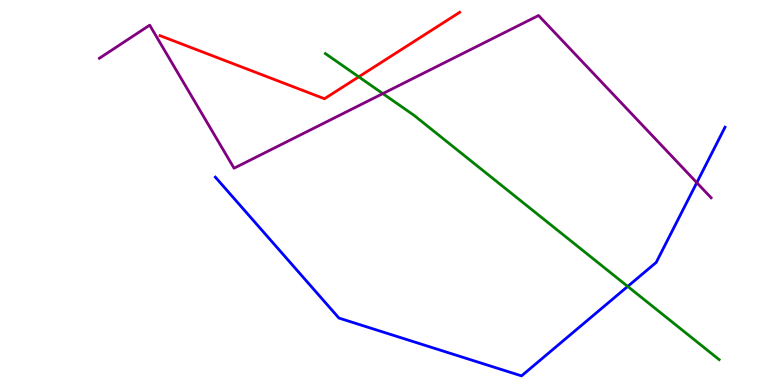[{'lines': ['blue', 'red'], 'intersections': []}, {'lines': ['green', 'red'], 'intersections': [{'x': 4.63, 'y': 8.0}]}, {'lines': ['purple', 'red'], 'intersections': []}, {'lines': ['blue', 'green'], 'intersections': [{'x': 8.1, 'y': 2.56}]}, {'lines': ['blue', 'purple'], 'intersections': [{'x': 8.99, 'y': 5.26}]}, {'lines': ['green', 'purple'], 'intersections': [{'x': 4.94, 'y': 7.57}]}]